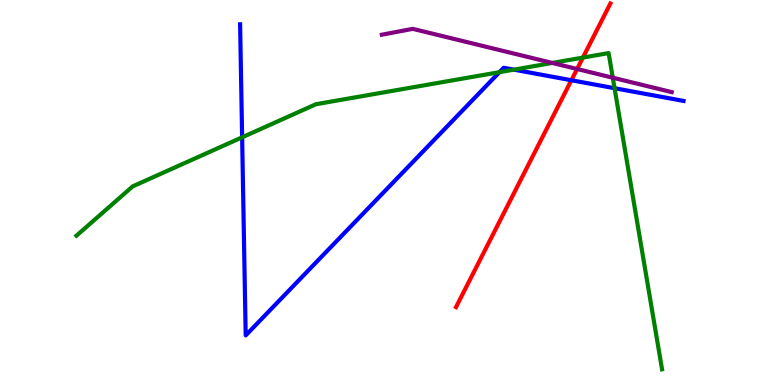[{'lines': ['blue', 'red'], 'intersections': [{'x': 7.37, 'y': 7.92}]}, {'lines': ['green', 'red'], 'intersections': [{'x': 7.52, 'y': 8.5}]}, {'lines': ['purple', 'red'], 'intersections': [{'x': 7.45, 'y': 8.21}]}, {'lines': ['blue', 'green'], 'intersections': [{'x': 3.12, 'y': 6.43}, {'x': 6.44, 'y': 8.13}, {'x': 6.63, 'y': 8.19}, {'x': 7.93, 'y': 7.71}]}, {'lines': ['blue', 'purple'], 'intersections': []}, {'lines': ['green', 'purple'], 'intersections': [{'x': 7.13, 'y': 8.37}, {'x': 7.91, 'y': 7.98}]}]